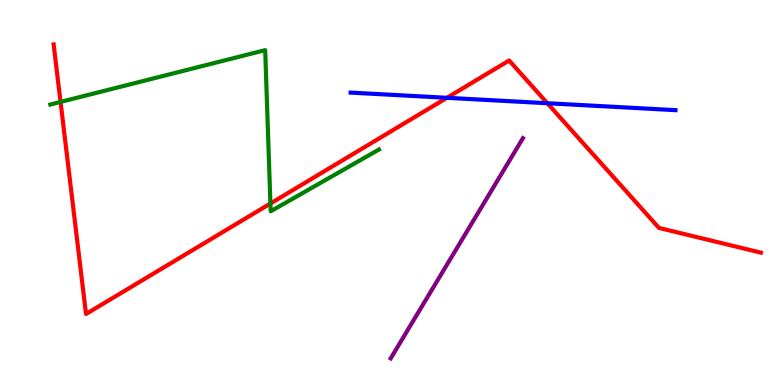[{'lines': ['blue', 'red'], 'intersections': [{'x': 5.77, 'y': 7.46}, {'x': 7.06, 'y': 7.32}]}, {'lines': ['green', 'red'], 'intersections': [{'x': 0.781, 'y': 7.35}, {'x': 3.49, 'y': 4.71}]}, {'lines': ['purple', 'red'], 'intersections': []}, {'lines': ['blue', 'green'], 'intersections': []}, {'lines': ['blue', 'purple'], 'intersections': []}, {'lines': ['green', 'purple'], 'intersections': []}]